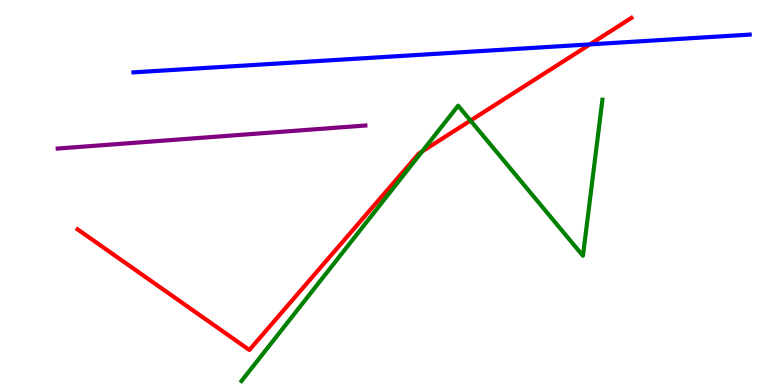[{'lines': ['blue', 'red'], 'intersections': [{'x': 7.61, 'y': 8.85}]}, {'lines': ['green', 'red'], 'intersections': [{'x': 5.45, 'y': 6.07}, {'x': 6.07, 'y': 6.87}]}, {'lines': ['purple', 'red'], 'intersections': []}, {'lines': ['blue', 'green'], 'intersections': []}, {'lines': ['blue', 'purple'], 'intersections': []}, {'lines': ['green', 'purple'], 'intersections': []}]